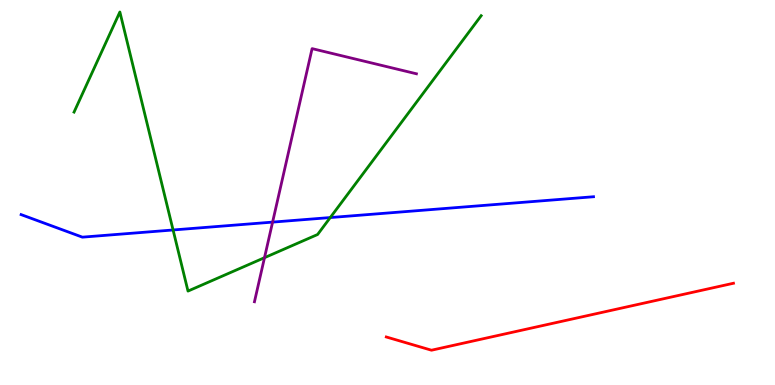[{'lines': ['blue', 'red'], 'intersections': []}, {'lines': ['green', 'red'], 'intersections': []}, {'lines': ['purple', 'red'], 'intersections': []}, {'lines': ['blue', 'green'], 'intersections': [{'x': 2.23, 'y': 4.03}, {'x': 4.26, 'y': 4.35}]}, {'lines': ['blue', 'purple'], 'intersections': [{'x': 3.52, 'y': 4.23}]}, {'lines': ['green', 'purple'], 'intersections': [{'x': 3.41, 'y': 3.31}]}]